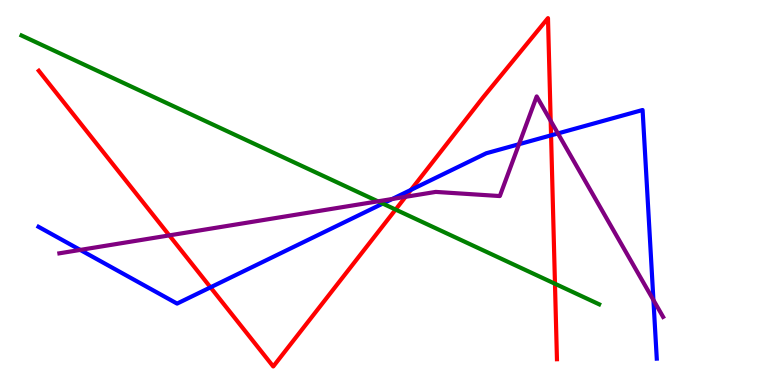[{'lines': ['blue', 'red'], 'intersections': [{'x': 2.72, 'y': 2.54}, {'x': 5.3, 'y': 5.07}, {'x': 7.11, 'y': 6.48}]}, {'lines': ['green', 'red'], 'intersections': [{'x': 5.1, 'y': 4.56}, {'x': 7.16, 'y': 2.63}]}, {'lines': ['purple', 'red'], 'intersections': [{'x': 2.18, 'y': 3.89}, {'x': 5.23, 'y': 4.89}, {'x': 7.11, 'y': 6.86}]}, {'lines': ['blue', 'green'], 'intersections': [{'x': 4.94, 'y': 4.71}]}, {'lines': ['blue', 'purple'], 'intersections': [{'x': 1.04, 'y': 3.51}, {'x': 5.06, 'y': 4.83}, {'x': 6.7, 'y': 6.25}, {'x': 7.2, 'y': 6.53}, {'x': 8.43, 'y': 2.21}]}, {'lines': ['green', 'purple'], 'intersections': [{'x': 4.88, 'y': 4.77}]}]